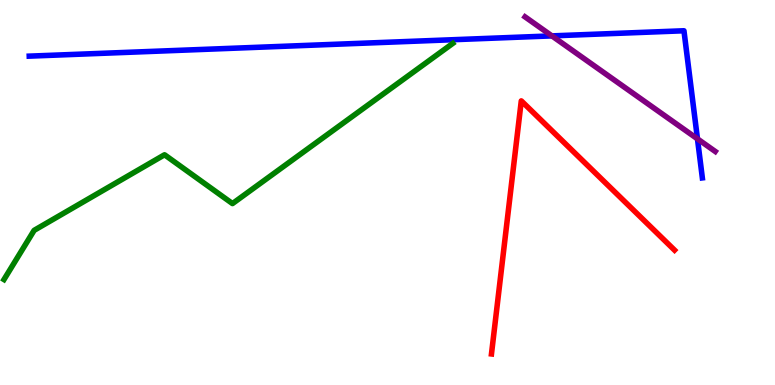[{'lines': ['blue', 'red'], 'intersections': []}, {'lines': ['green', 'red'], 'intersections': []}, {'lines': ['purple', 'red'], 'intersections': []}, {'lines': ['blue', 'green'], 'intersections': []}, {'lines': ['blue', 'purple'], 'intersections': [{'x': 7.12, 'y': 9.07}, {'x': 9.0, 'y': 6.39}]}, {'lines': ['green', 'purple'], 'intersections': []}]